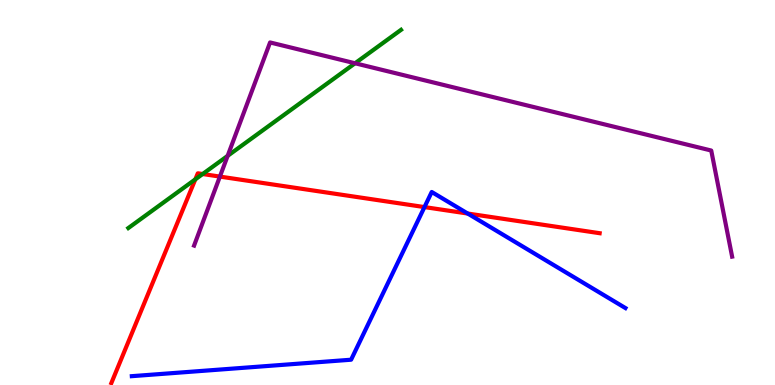[{'lines': ['blue', 'red'], 'intersections': [{'x': 5.48, 'y': 4.62}, {'x': 6.03, 'y': 4.45}]}, {'lines': ['green', 'red'], 'intersections': [{'x': 2.52, 'y': 5.34}, {'x': 2.62, 'y': 5.48}]}, {'lines': ['purple', 'red'], 'intersections': [{'x': 2.84, 'y': 5.41}]}, {'lines': ['blue', 'green'], 'intersections': []}, {'lines': ['blue', 'purple'], 'intersections': []}, {'lines': ['green', 'purple'], 'intersections': [{'x': 2.94, 'y': 5.95}, {'x': 4.58, 'y': 8.36}]}]